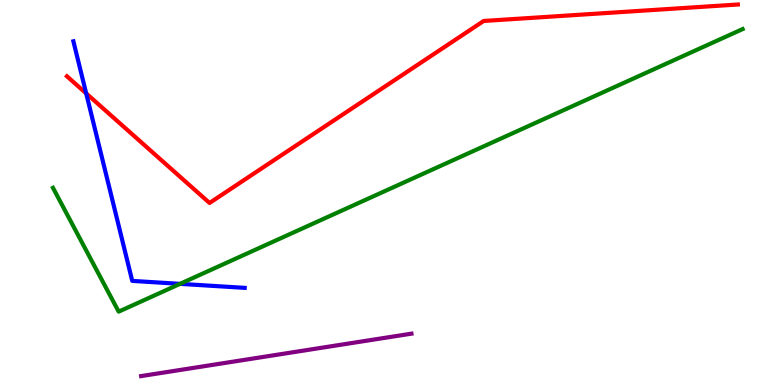[{'lines': ['blue', 'red'], 'intersections': [{'x': 1.11, 'y': 7.57}]}, {'lines': ['green', 'red'], 'intersections': []}, {'lines': ['purple', 'red'], 'intersections': []}, {'lines': ['blue', 'green'], 'intersections': [{'x': 2.32, 'y': 2.63}]}, {'lines': ['blue', 'purple'], 'intersections': []}, {'lines': ['green', 'purple'], 'intersections': []}]